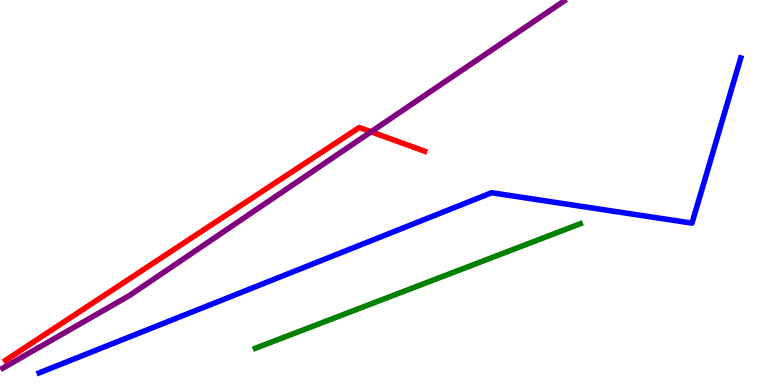[{'lines': ['blue', 'red'], 'intersections': []}, {'lines': ['green', 'red'], 'intersections': []}, {'lines': ['purple', 'red'], 'intersections': [{'x': 4.79, 'y': 6.58}]}, {'lines': ['blue', 'green'], 'intersections': []}, {'lines': ['blue', 'purple'], 'intersections': []}, {'lines': ['green', 'purple'], 'intersections': []}]